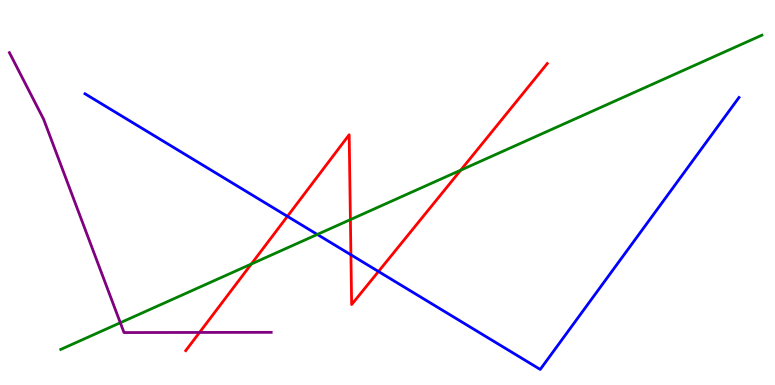[{'lines': ['blue', 'red'], 'intersections': [{'x': 3.71, 'y': 4.38}, {'x': 4.53, 'y': 3.38}, {'x': 4.88, 'y': 2.95}]}, {'lines': ['green', 'red'], 'intersections': [{'x': 3.24, 'y': 3.14}, {'x': 4.52, 'y': 4.3}, {'x': 5.94, 'y': 5.58}]}, {'lines': ['purple', 'red'], 'intersections': [{'x': 2.57, 'y': 1.37}]}, {'lines': ['blue', 'green'], 'intersections': [{'x': 4.09, 'y': 3.91}]}, {'lines': ['blue', 'purple'], 'intersections': []}, {'lines': ['green', 'purple'], 'intersections': [{'x': 1.55, 'y': 1.62}]}]